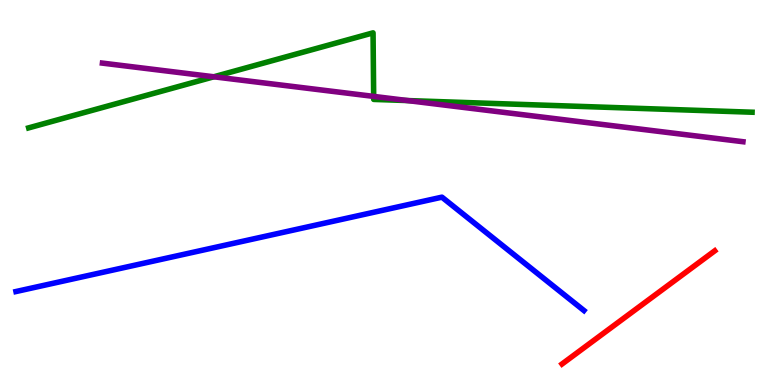[{'lines': ['blue', 'red'], 'intersections': []}, {'lines': ['green', 'red'], 'intersections': []}, {'lines': ['purple', 'red'], 'intersections': []}, {'lines': ['blue', 'green'], 'intersections': []}, {'lines': ['blue', 'purple'], 'intersections': []}, {'lines': ['green', 'purple'], 'intersections': [{'x': 2.76, 'y': 8.01}, {'x': 4.82, 'y': 7.5}, {'x': 5.26, 'y': 7.39}]}]